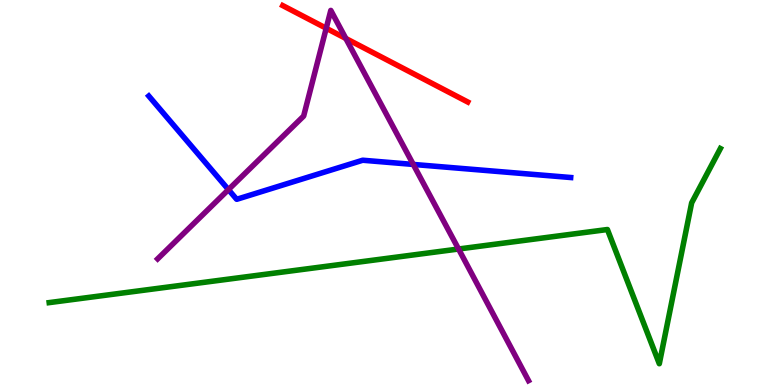[{'lines': ['blue', 'red'], 'intersections': []}, {'lines': ['green', 'red'], 'intersections': []}, {'lines': ['purple', 'red'], 'intersections': [{'x': 4.21, 'y': 9.27}, {'x': 4.46, 'y': 9.0}]}, {'lines': ['blue', 'green'], 'intersections': []}, {'lines': ['blue', 'purple'], 'intersections': [{'x': 2.95, 'y': 5.07}, {'x': 5.33, 'y': 5.73}]}, {'lines': ['green', 'purple'], 'intersections': [{'x': 5.92, 'y': 3.53}]}]